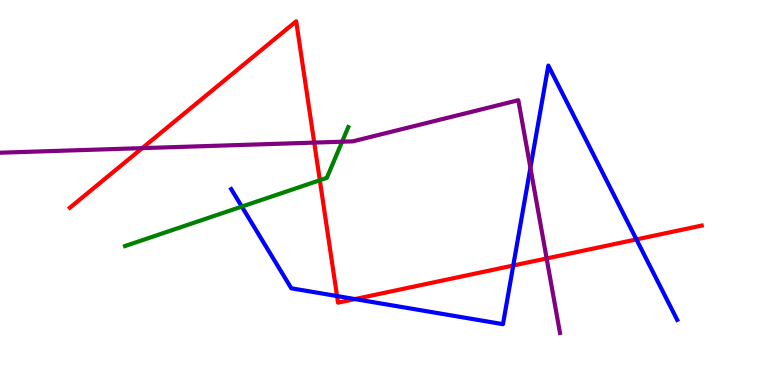[{'lines': ['blue', 'red'], 'intersections': [{'x': 4.35, 'y': 2.31}, {'x': 4.58, 'y': 2.23}, {'x': 6.62, 'y': 3.1}, {'x': 8.21, 'y': 3.78}]}, {'lines': ['green', 'red'], 'intersections': [{'x': 4.13, 'y': 5.32}]}, {'lines': ['purple', 'red'], 'intersections': [{'x': 1.84, 'y': 6.15}, {'x': 4.05, 'y': 6.3}, {'x': 7.05, 'y': 3.29}]}, {'lines': ['blue', 'green'], 'intersections': [{'x': 3.12, 'y': 4.63}]}, {'lines': ['blue', 'purple'], 'intersections': [{'x': 6.84, 'y': 5.64}]}, {'lines': ['green', 'purple'], 'intersections': [{'x': 4.41, 'y': 6.32}]}]